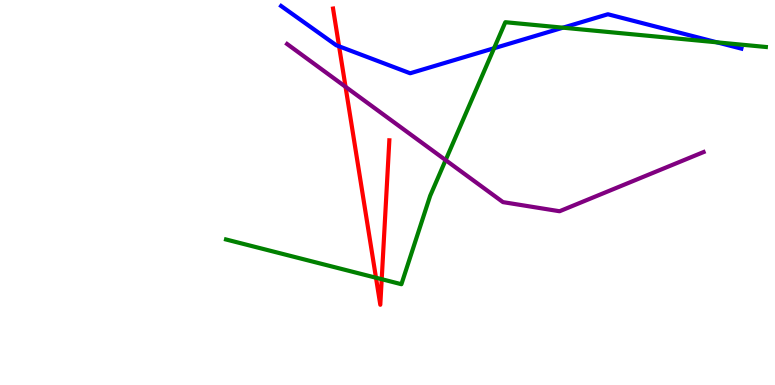[{'lines': ['blue', 'red'], 'intersections': [{'x': 4.38, 'y': 8.8}]}, {'lines': ['green', 'red'], 'intersections': [{'x': 4.85, 'y': 2.79}, {'x': 4.93, 'y': 2.75}]}, {'lines': ['purple', 'red'], 'intersections': [{'x': 4.46, 'y': 7.75}]}, {'lines': ['blue', 'green'], 'intersections': [{'x': 6.38, 'y': 8.75}, {'x': 7.26, 'y': 9.28}, {'x': 9.25, 'y': 8.9}]}, {'lines': ['blue', 'purple'], 'intersections': []}, {'lines': ['green', 'purple'], 'intersections': [{'x': 5.75, 'y': 5.84}]}]